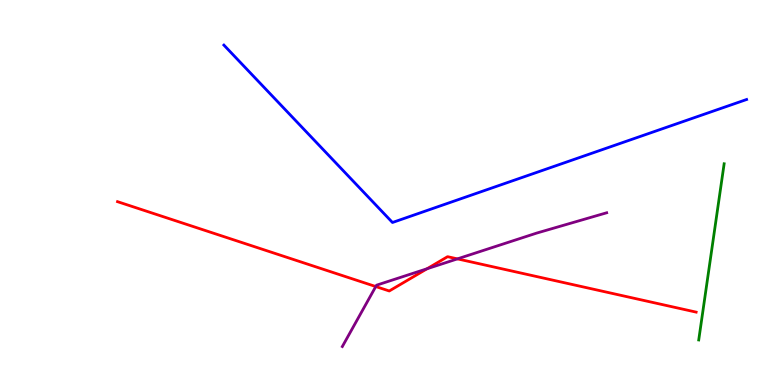[{'lines': ['blue', 'red'], 'intersections': []}, {'lines': ['green', 'red'], 'intersections': []}, {'lines': ['purple', 'red'], 'intersections': [{'x': 4.85, 'y': 2.56}, {'x': 5.51, 'y': 3.02}, {'x': 5.9, 'y': 3.28}]}, {'lines': ['blue', 'green'], 'intersections': []}, {'lines': ['blue', 'purple'], 'intersections': []}, {'lines': ['green', 'purple'], 'intersections': []}]